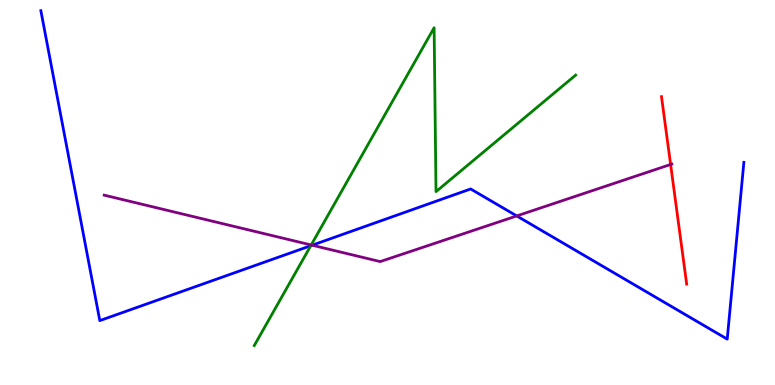[{'lines': ['blue', 'red'], 'intersections': []}, {'lines': ['green', 'red'], 'intersections': []}, {'lines': ['purple', 'red'], 'intersections': [{'x': 8.65, 'y': 5.73}]}, {'lines': ['blue', 'green'], 'intersections': [{'x': 4.01, 'y': 3.62}]}, {'lines': ['blue', 'purple'], 'intersections': [{'x': 4.03, 'y': 3.63}, {'x': 6.67, 'y': 4.39}]}, {'lines': ['green', 'purple'], 'intersections': [{'x': 4.02, 'y': 3.64}]}]